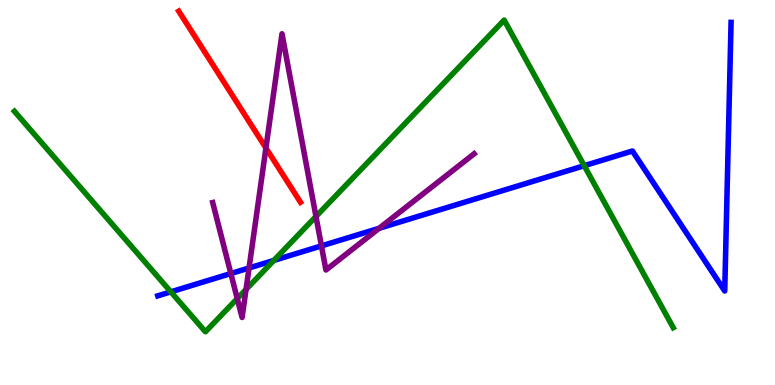[{'lines': ['blue', 'red'], 'intersections': []}, {'lines': ['green', 'red'], 'intersections': []}, {'lines': ['purple', 'red'], 'intersections': [{'x': 3.43, 'y': 6.16}]}, {'lines': ['blue', 'green'], 'intersections': [{'x': 2.2, 'y': 2.42}, {'x': 3.53, 'y': 3.24}, {'x': 7.54, 'y': 5.7}]}, {'lines': ['blue', 'purple'], 'intersections': [{'x': 2.98, 'y': 2.9}, {'x': 3.21, 'y': 3.04}, {'x': 4.15, 'y': 3.61}, {'x': 4.89, 'y': 4.07}]}, {'lines': ['green', 'purple'], 'intersections': [{'x': 3.06, 'y': 2.24}, {'x': 3.17, 'y': 2.48}, {'x': 4.08, 'y': 4.38}]}]